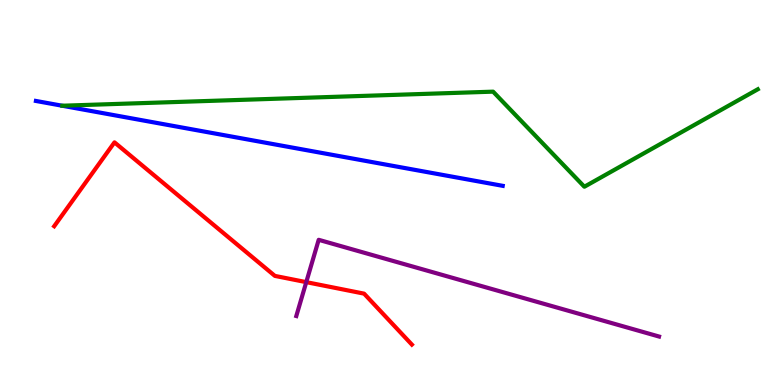[{'lines': ['blue', 'red'], 'intersections': []}, {'lines': ['green', 'red'], 'intersections': []}, {'lines': ['purple', 'red'], 'intersections': [{'x': 3.95, 'y': 2.67}]}, {'lines': ['blue', 'green'], 'intersections': []}, {'lines': ['blue', 'purple'], 'intersections': []}, {'lines': ['green', 'purple'], 'intersections': []}]